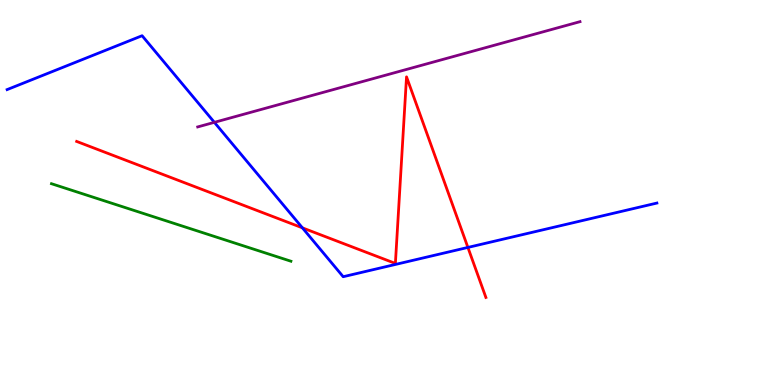[{'lines': ['blue', 'red'], 'intersections': [{'x': 3.9, 'y': 4.08}, {'x': 6.04, 'y': 3.57}]}, {'lines': ['green', 'red'], 'intersections': []}, {'lines': ['purple', 'red'], 'intersections': []}, {'lines': ['blue', 'green'], 'intersections': []}, {'lines': ['blue', 'purple'], 'intersections': [{'x': 2.77, 'y': 6.82}]}, {'lines': ['green', 'purple'], 'intersections': []}]